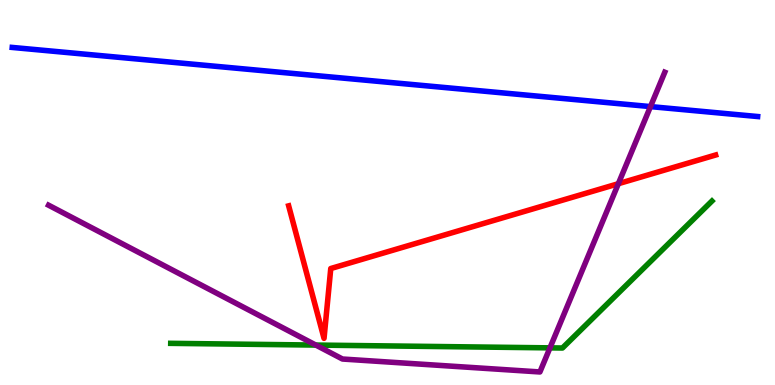[{'lines': ['blue', 'red'], 'intersections': []}, {'lines': ['green', 'red'], 'intersections': []}, {'lines': ['purple', 'red'], 'intersections': [{'x': 7.98, 'y': 5.23}]}, {'lines': ['blue', 'green'], 'intersections': []}, {'lines': ['blue', 'purple'], 'intersections': [{'x': 8.39, 'y': 7.23}]}, {'lines': ['green', 'purple'], 'intersections': [{'x': 4.08, 'y': 1.04}, {'x': 7.1, 'y': 0.965}]}]